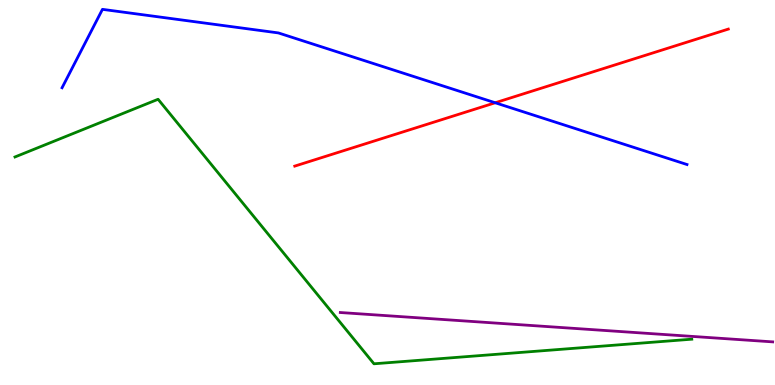[{'lines': ['blue', 'red'], 'intersections': [{'x': 6.39, 'y': 7.33}]}, {'lines': ['green', 'red'], 'intersections': []}, {'lines': ['purple', 'red'], 'intersections': []}, {'lines': ['blue', 'green'], 'intersections': []}, {'lines': ['blue', 'purple'], 'intersections': []}, {'lines': ['green', 'purple'], 'intersections': []}]